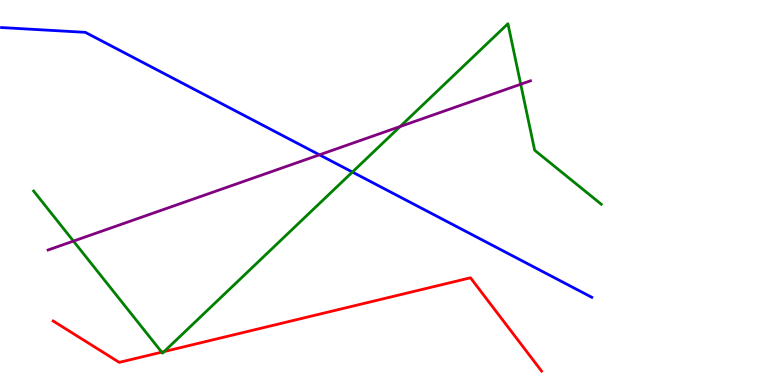[{'lines': ['blue', 'red'], 'intersections': []}, {'lines': ['green', 'red'], 'intersections': [{'x': 2.09, 'y': 0.853}, {'x': 2.12, 'y': 0.868}]}, {'lines': ['purple', 'red'], 'intersections': []}, {'lines': ['blue', 'green'], 'intersections': [{'x': 4.55, 'y': 5.53}]}, {'lines': ['blue', 'purple'], 'intersections': [{'x': 4.12, 'y': 5.98}]}, {'lines': ['green', 'purple'], 'intersections': [{'x': 0.948, 'y': 3.74}, {'x': 5.16, 'y': 6.71}, {'x': 6.72, 'y': 7.81}]}]